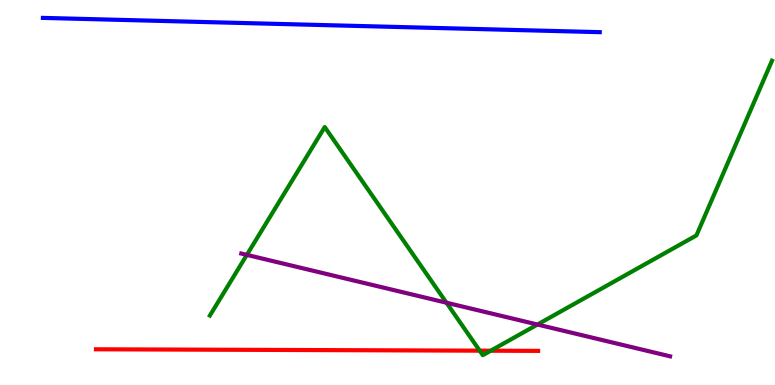[{'lines': ['blue', 'red'], 'intersections': []}, {'lines': ['green', 'red'], 'intersections': [{'x': 6.19, 'y': 0.892}, {'x': 6.33, 'y': 0.891}]}, {'lines': ['purple', 'red'], 'intersections': []}, {'lines': ['blue', 'green'], 'intersections': []}, {'lines': ['blue', 'purple'], 'intersections': []}, {'lines': ['green', 'purple'], 'intersections': [{'x': 3.19, 'y': 3.38}, {'x': 5.76, 'y': 2.14}, {'x': 6.93, 'y': 1.57}]}]